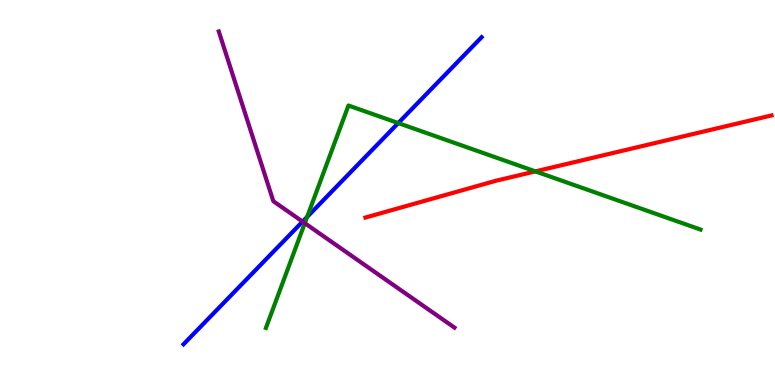[{'lines': ['blue', 'red'], 'intersections': []}, {'lines': ['green', 'red'], 'intersections': [{'x': 6.91, 'y': 5.55}]}, {'lines': ['purple', 'red'], 'intersections': []}, {'lines': ['blue', 'green'], 'intersections': [{'x': 3.96, 'y': 4.36}, {'x': 5.14, 'y': 6.8}]}, {'lines': ['blue', 'purple'], 'intersections': [{'x': 3.9, 'y': 4.24}]}, {'lines': ['green', 'purple'], 'intersections': [{'x': 3.93, 'y': 4.2}]}]